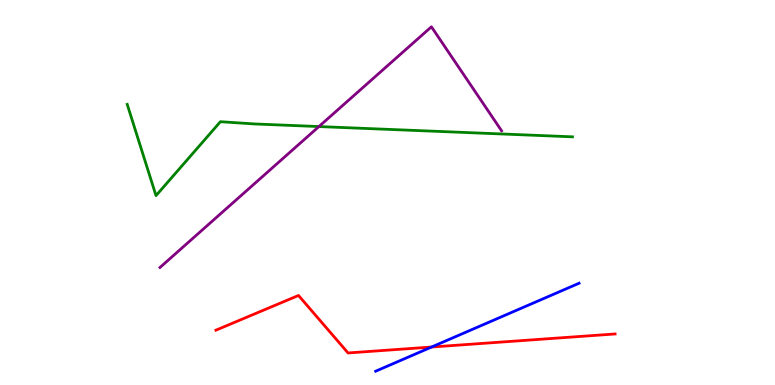[{'lines': ['blue', 'red'], 'intersections': [{'x': 5.57, 'y': 0.987}]}, {'lines': ['green', 'red'], 'intersections': []}, {'lines': ['purple', 'red'], 'intersections': []}, {'lines': ['blue', 'green'], 'intersections': []}, {'lines': ['blue', 'purple'], 'intersections': []}, {'lines': ['green', 'purple'], 'intersections': [{'x': 4.11, 'y': 6.71}]}]